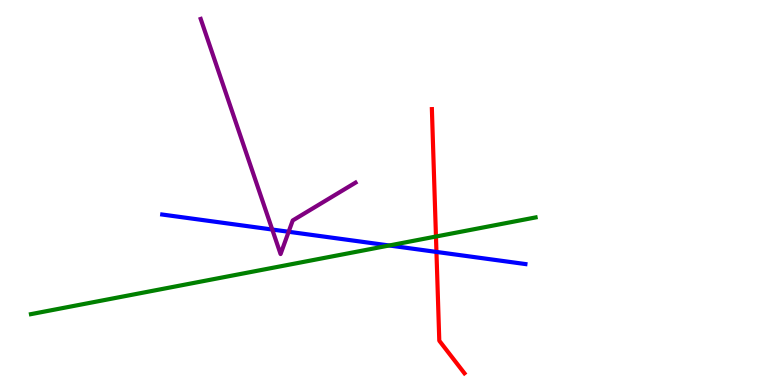[{'lines': ['blue', 'red'], 'intersections': [{'x': 5.63, 'y': 3.46}]}, {'lines': ['green', 'red'], 'intersections': [{'x': 5.63, 'y': 3.86}]}, {'lines': ['purple', 'red'], 'intersections': []}, {'lines': ['blue', 'green'], 'intersections': [{'x': 5.02, 'y': 3.62}]}, {'lines': ['blue', 'purple'], 'intersections': [{'x': 3.51, 'y': 4.04}, {'x': 3.72, 'y': 3.98}]}, {'lines': ['green', 'purple'], 'intersections': []}]